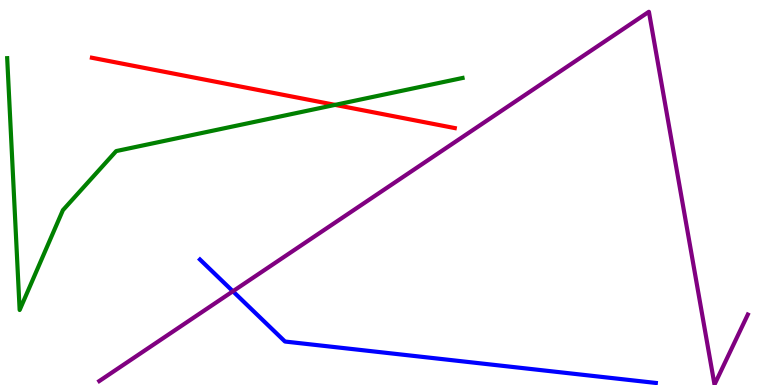[{'lines': ['blue', 'red'], 'intersections': []}, {'lines': ['green', 'red'], 'intersections': [{'x': 4.32, 'y': 7.28}]}, {'lines': ['purple', 'red'], 'intersections': []}, {'lines': ['blue', 'green'], 'intersections': []}, {'lines': ['blue', 'purple'], 'intersections': [{'x': 3.01, 'y': 2.43}]}, {'lines': ['green', 'purple'], 'intersections': []}]